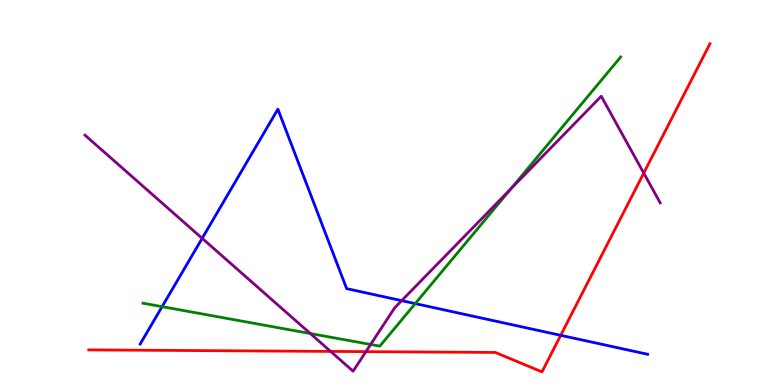[{'lines': ['blue', 'red'], 'intersections': [{'x': 7.23, 'y': 1.29}]}, {'lines': ['green', 'red'], 'intersections': []}, {'lines': ['purple', 'red'], 'intersections': [{'x': 4.27, 'y': 0.872}, {'x': 4.72, 'y': 0.867}, {'x': 8.31, 'y': 5.5}]}, {'lines': ['blue', 'green'], 'intersections': [{'x': 2.09, 'y': 2.03}, {'x': 5.36, 'y': 2.11}]}, {'lines': ['blue', 'purple'], 'intersections': [{'x': 2.61, 'y': 3.81}, {'x': 5.18, 'y': 2.19}]}, {'lines': ['green', 'purple'], 'intersections': [{'x': 4.0, 'y': 1.34}, {'x': 4.78, 'y': 1.05}, {'x': 6.59, 'y': 5.09}]}]